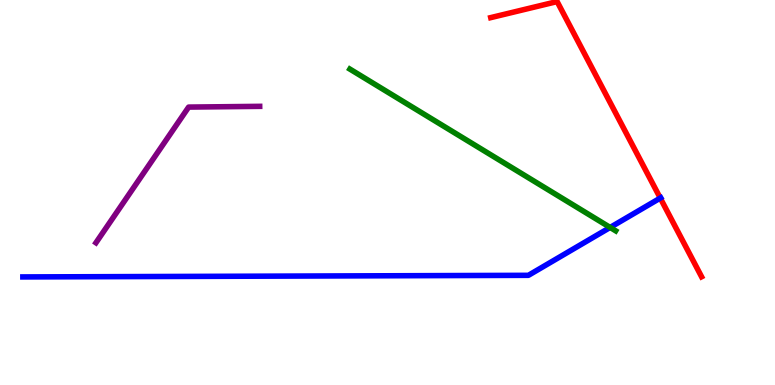[{'lines': ['blue', 'red'], 'intersections': [{'x': 8.52, 'y': 4.86}]}, {'lines': ['green', 'red'], 'intersections': []}, {'lines': ['purple', 'red'], 'intersections': []}, {'lines': ['blue', 'green'], 'intersections': [{'x': 7.87, 'y': 4.09}]}, {'lines': ['blue', 'purple'], 'intersections': []}, {'lines': ['green', 'purple'], 'intersections': []}]